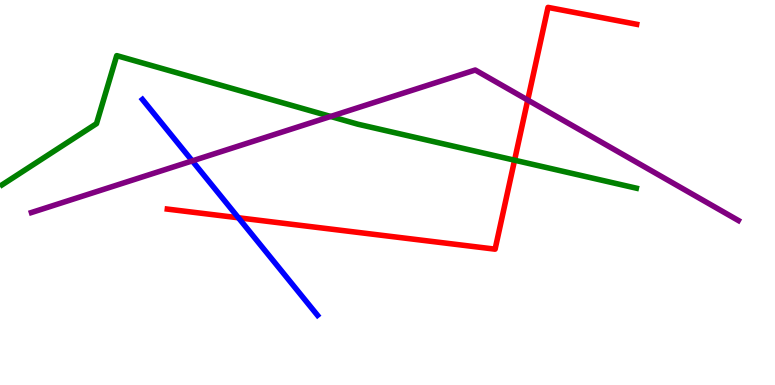[{'lines': ['blue', 'red'], 'intersections': [{'x': 3.08, 'y': 4.34}]}, {'lines': ['green', 'red'], 'intersections': [{'x': 6.64, 'y': 5.84}]}, {'lines': ['purple', 'red'], 'intersections': [{'x': 6.81, 'y': 7.4}]}, {'lines': ['blue', 'green'], 'intersections': []}, {'lines': ['blue', 'purple'], 'intersections': [{'x': 2.48, 'y': 5.82}]}, {'lines': ['green', 'purple'], 'intersections': [{'x': 4.27, 'y': 6.98}]}]